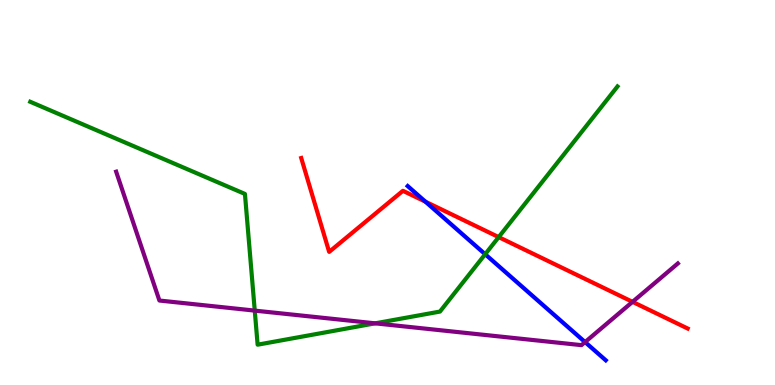[{'lines': ['blue', 'red'], 'intersections': [{'x': 5.49, 'y': 4.76}]}, {'lines': ['green', 'red'], 'intersections': [{'x': 6.43, 'y': 3.84}]}, {'lines': ['purple', 'red'], 'intersections': [{'x': 8.16, 'y': 2.16}]}, {'lines': ['blue', 'green'], 'intersections': [{'x': 6.26, 'y': 3.4}]}, {'lines': ['blue', 'purple'], 'intersections': [{'x': 7.55, 'y': 1.11}]}, {'lines': ['green', 'purple'], 'intersections': [{'x': 3.29, 'y': 1.93}, {'x': 4.84, 'y': 1.6}]}]